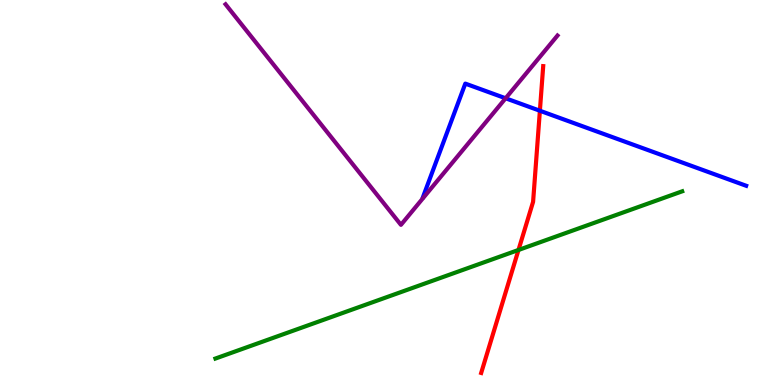[{'lines': ['blue', 'red'], 'intersections': [{'x': 6.97, 'y': 7.12}]}, {'lines': ['green', 'red'], 'intersections': [{'x': 6.69, 'y': 3.51}]}, {'lines': ['purple', 'red'], 'intersections': []}, {'lines': ['blue', 'green'], 'intersections': []}, {'lines': ['blue', 'purple'], 'intersections': [{'x': 6.52, 'y': 7.45}]}, {'lines': ['green', 'purple'], 'intersections': []}]